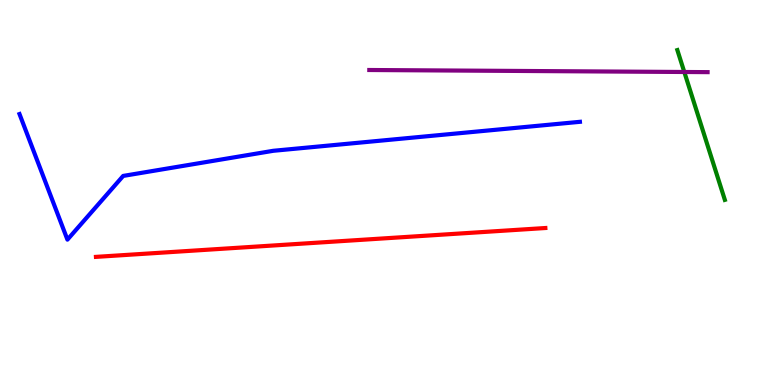[{'lines': ['blue', 'red'], 'intersections': []}, {'lines': ['green', 'red'], 'intersections': []}, {'lines': ['purple', 'red'], 'intersections': []}, {'lines': ['blue', 'green'], 'intersections': []}, {'lines': ['blue', 'purple'], 'intersections': []}, {'lines': ['green', 'purple'], 'intersections': [{'x': 8.83, 'y': 8.13}]}]